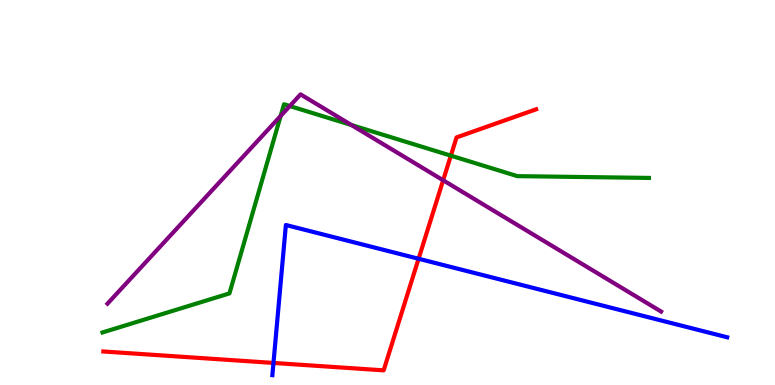[{'lines': ['blue', 'red'], 'intersections': [{'x': 3.53, 'y': 0.573}, {'x': 5.4, 'y': 3.28}]}, {'lines': ['green', 'red'], 'intersections': [{'x': 5.82, 'y': 5.96}]}, {'lines': ['purple', 'red'], 'intersections': [{'x': 5.72, 'y': 5.32}]}, {'lines': ['blue', 'green'], 'intersections': []}, {'lines': ['blue', 'purple'], 'intersections': []}, {'lines': ['green', 'purple'], 'intersections': [{'x': 3.62, 'y': 6.99}, {'x': 3.74, 'y': 7.25}, {'x': 4.53, 'y': 6.75}]}]